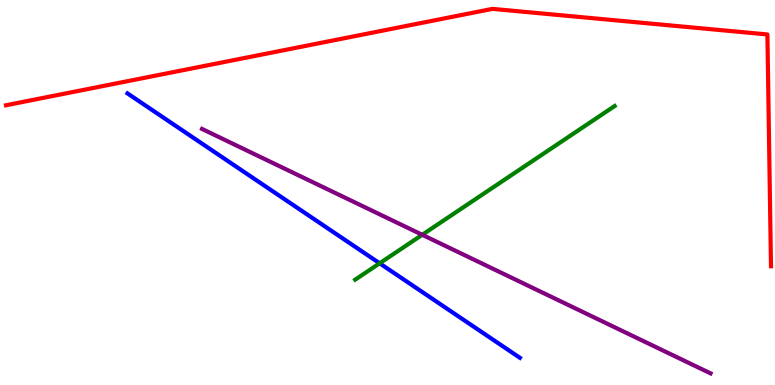[{'lines': ['blue', 'red'], 'intersections': []}, {'lines': ['green', 'red'], 'intersections': []}, {'lines': ['purple', 'red'], 'intersections': []}, {'lines': ['blue', 'green'], 'intersections': [{'x': 4.9, 'y': 3.16}]}, {'lines': ['blue', 'purple'], 'intersections': []}, {'lines': ['green', 'purple'], 'intersections': [{'x': 5.45, 'y': 3.9}]}]